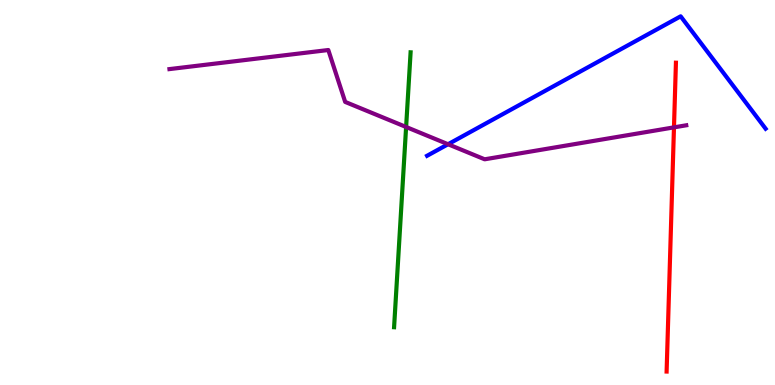[{'lines': ['blue', 'red'], 'intersections': []}, {'lines': ['green', 'red'], 'intersections': []}, {'lines': ['purple', 'red'], 'intersections': [{'x': 8.7, 'y': 6.69}]}, {'lines': ['blue', 'green'], 'intersections': []}, {'lines': ['blue', 'purple'], 'intersections': [{'x': 5.78, 'y': 6.25}]}, {'lines': ['green', 'purple'], 'intersections': [{'x': 5.24, 'y': 6.7}]}]